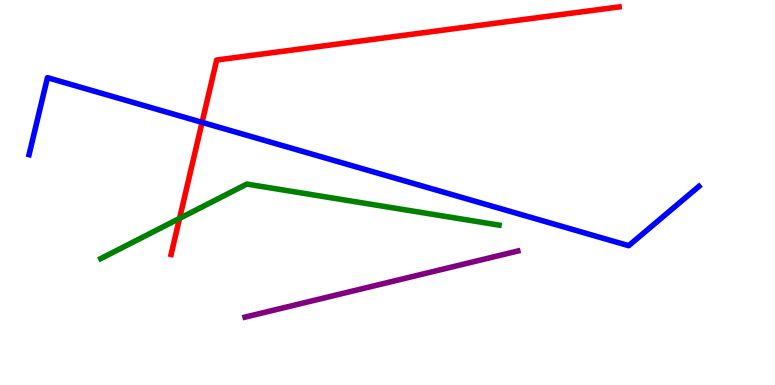[{'lines': ['blue', 'red'], 'intersections': [{'x': 2.61, 'y': 6.82}]}, {'lines': ['green', 'red'], 'intersections': [{'x': 2.32, 'y': 4.33}]}, {'lines': ['purple', 'red'], 'intersections': []}, {'lines': ['blue', 'green'], 'intersections': []}, {'lines': ['blue', 'purple'], 'intersections': []}, {'lines': ['green', 'purple'], 'intersections': []}]